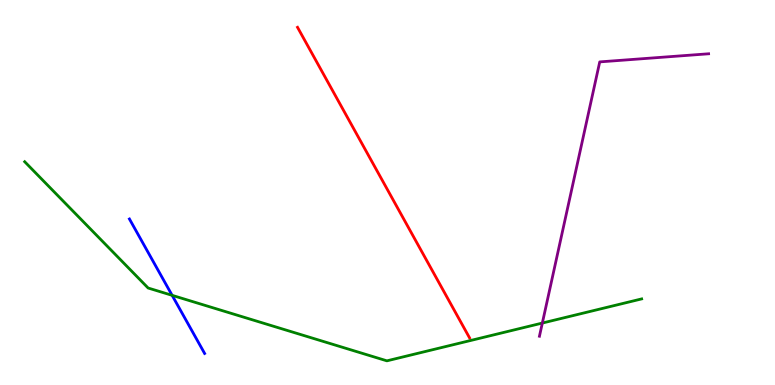[{'lines': ['blue', 'red'], 'intersections': []}, {'lines': ['green', 'red'], 'intersections': []}, {'lines': ['purple', 'red'], 'intersections': []}, {'lines': ['blue', 'green'], 'intersections': [{'x': 2.22, 'y': 2.33}]}, {'lines': ['blue', 'purple'], 'intersections': []}, {'lines': ['green', 'purple'], 'intersections': [{'x': 7.0, 'y': 1.61}]}]